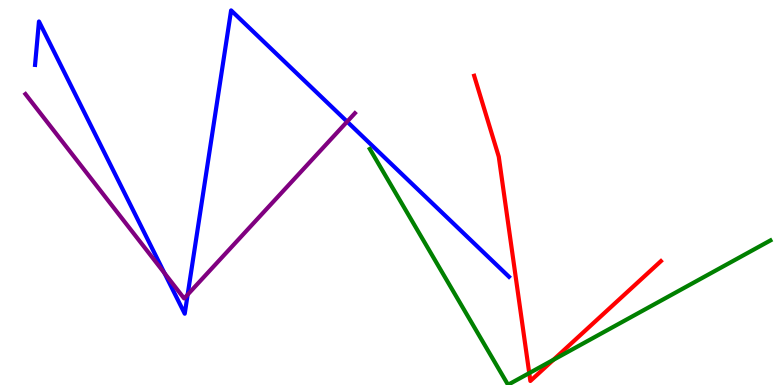[{'lines': ['blue', 'red'], 'intersections': []}, {'lines': ['green', 'red'], 'intersections': [{'x': 6.83, 'y': 0.309}, {'x': 7.14, 'y': 0.655}]}, {'lines': ['purple', 'red'], 'intersections': []}, {'lines': ['blue', 'green'], 'intersections': []}, {'lines': ['blue', 'purple'], 'intersections': [{'x': 2.12, 'y': 2.91}, {'x': 2.42, 'y': 2.35}, {'x': 4.48, 'y': 6.84}]}, {'lines': ['green', 'purple'], 'intersections': []}]